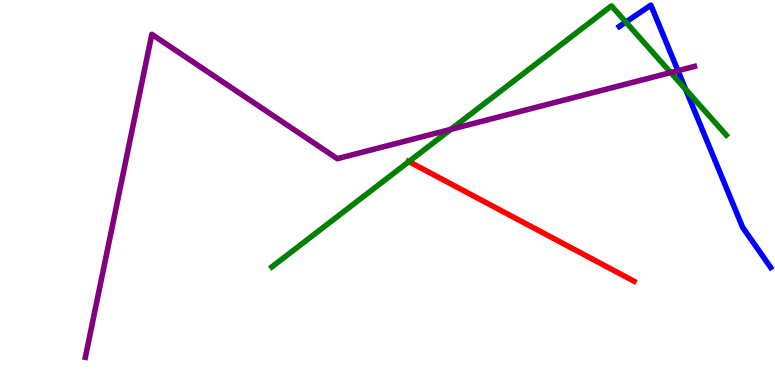[{'lines': ['blue', 'red'], 'intersections': []}, {'lines': ['green', 'red'], 'intersections': [{'x': 5.28, 'y': 5.8}]}, {'lines': ['purple', 'red'], 'intersections': []}, {'lines': ['blue', 'green'], 'intersections': [{'x': 8.08, 'y': 9.43}, {'x': 8.85, 'y': 7.68}]}, {'lines': ['blue', 'purple'], 'intersections': [{'x': 8.75, 'y': 8.16}]}, {'lines': ['green', 'purple'], 'intersections': [{'x': 5.82, 'y': 6.64}, {'x': 8.65, 'y': 8.12}]}]